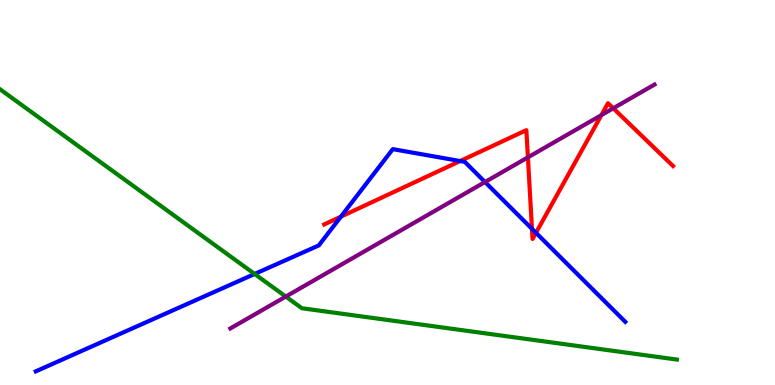[{'lines': ['blue', 'red'], 'intersections': [{'x': 4.4, 'y': 4.37}, {'x': 5.94, 'y': 5.82}, {'x': 6.86, 'y': 4.06}, {'x': 6.92, 'y': 3.95}]}, {'lines': ['green', 'red'], 'intersections': []}, {'lines': ['purple', 'red'], 'intersections': [{'x': 6.81, 'y': 5.91}, {'x': 7.76, 'y': 7.01}, {'x': 7.91, 'y': 7.19}]}, {'lines': ['blue', 'green'], 'intersections': [{'x': 3.29, 'y': 2.88}]}, {'lines': ['blue', 'purple'], 'intersections': [{'x': 6.26, 'y': 5.27}]}, {'lines': ['green', 'purple'], 'intersections': [{'x': 3.69, 'y': 2.3}]}]